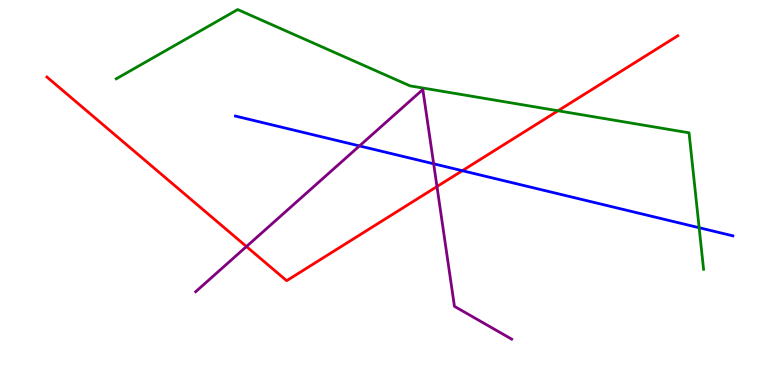[{'lines': ['blue', 'red'], 'intersections': [{'x': 5.97, 'y': 5.57}]}, {'lines': ['green', 'red'], 'intersections': [{'x': 7.2, 'y': 7.12}]}, {'lines': ['purple', 'red'], 'intersections': [{'x': 3.18, 'y': 3.6}, {'x': 5.64, 'y': 5.15}]}, {'lines': ['blue', 'green'], 'intersections': [{'x': 9.02, 'y': 4.09}]}, {'lines': ['blue', 'purple'], 'intersections': [{'x': 4.64, 'y': 6.21}, {'x': 5.6, 'y': 5.75}]}, {'lines': ['green', 'purple'], 'intersections': []}]